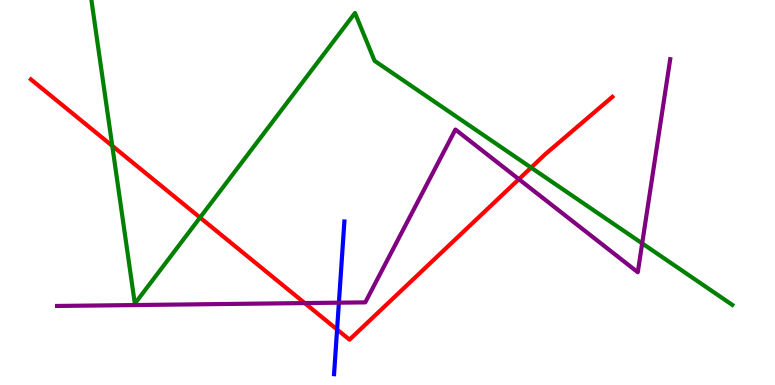[{'lines': ['blue', 'red'], 'intersections': [{'x': 4.35, 'y': 1.44}]}, {'lines': ['green', 'red'], 'intersections': [{'x': 1.45, 'y': 6.21}, {'x': 2.58, 'y': 4.35}, {'x': 6.85, 'y': 5.65}]}, {'lines': ['purple', 'red'], 'intersections': [{'x': 3.93, 'y': 2.13}, {'x': 6.7, 'y': 5.35}]}, {'lines': ['blue', 'green'], 'intersections': []}, {'lines': ['blue', 'purple'], 'intersections': [{'x': 4.37, 'y': 2.14}]}, {'lines': ['green', 'purple'], 'intersections': [{'x': 8.29, 'y': 3.68}]}]